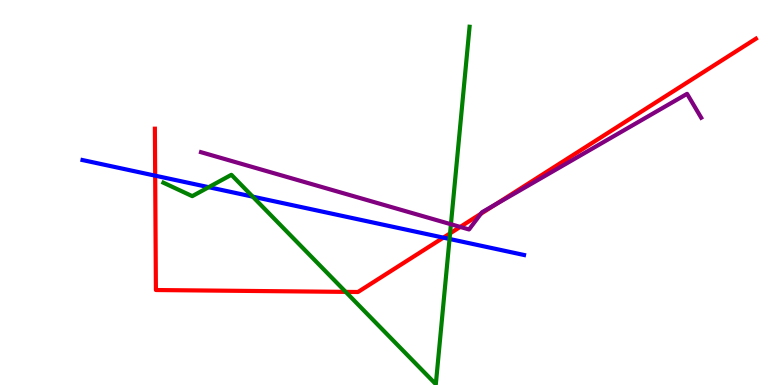[{'lines': ['blue', 'red'], 'intersections': [{'x': 2.0, 'y': 5.44}, {'x': 5.72, 'y': 3.83}]}, {'lines': ['green', 'red'], 'intersections': [{'x': 4.46, 'y': 2.42}, {'x': 5.81, 'y': 3.94}]}, {'lines': ['purple', 'red'], 'intersections': [{'x': 5.94, 'y': 4.11}, {'x': 6.2, 'y': 4.45}, {'x': 6.39, 'y': 4.69}]}, {'lines': ['blue', 'green'], 'intersections': [{'x': 2.69, 'y': 5.14}, {'x': 3.26, 'y': 4.89}, {'x': 5.8, 'y': 3.79}]}, {'lines': ['blue', 'purple'], 'intersections': []}, {'lines': ['green', 'purple'], 'intersections': [{'x': 5.82, 'y': 4.18}]}]